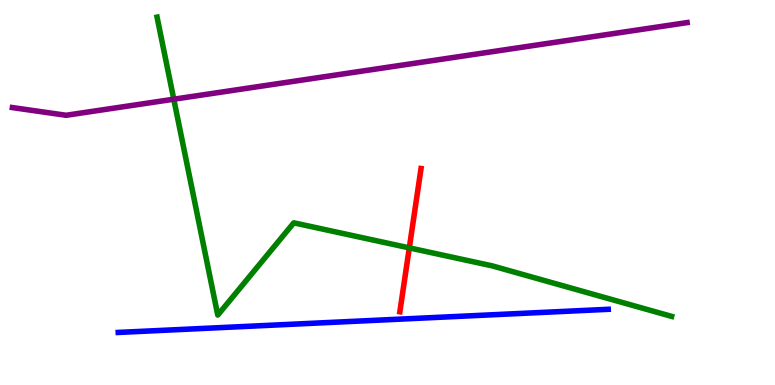[{'lines': ['blue', 'red'], 'intersections': []}, {'lines': ['green', 'red'], 'intersections': [{'x': 5.28, 'y': 3.56}]}, {'lines': ['purple', 'red'], 'intersections': []}, {'lines': ['blue', 'green'], 'intersections': []}, {'lines': ['blue', 'purple'], 'intersections': []}, {'lines': ['green', 'purple'], 'intersections': [{'x': 2.24, 'y': 7.42}]}]